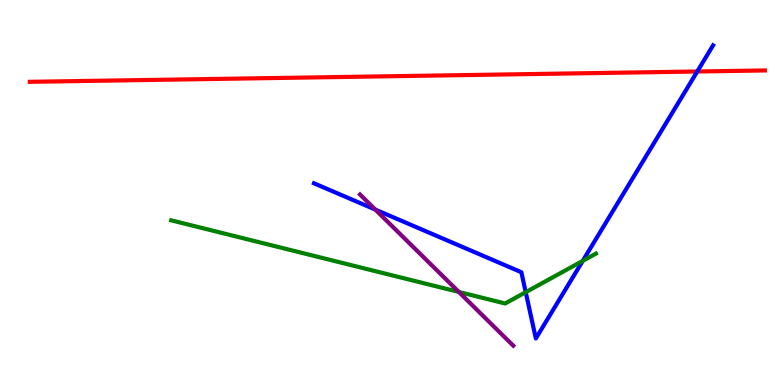[{'lines': ['blue', 'red'], 'intersections': [{'x': 9.0, 'y': 8.14}]}, {'lines': ['green', 'red'], 'intersections': []}, {'lines': ['purple', 'red'], 'intersections': []}, {'lines': ['blue', 'green'], 'intersections': [{'x': 6.78, 'y': 2.41}, {'x': 7.52, 'y': 3.22}]}, {'lines': ['blue', 'purple'], 'intersections': [{'x': 4.84, 'y': 4.56}]}, {'lines': ['green', 'purple'], 'intersections': [{'x': 5.92, 'y': 2.42}]}]